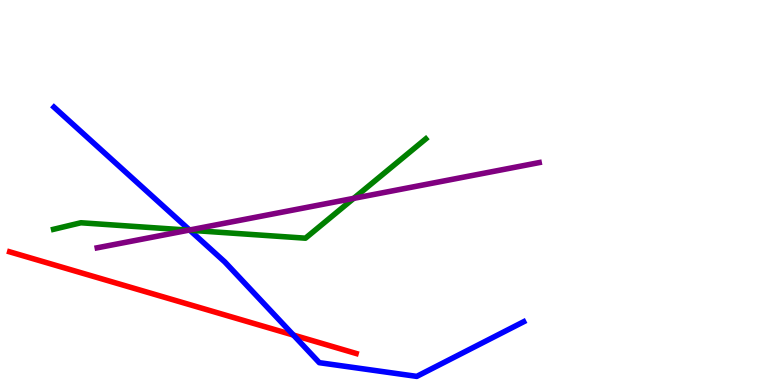[{'lines': ['blue', 'red'], 'intersections': [{'x': 3.79, 'y': 1.3}]}, {'lines': ['green', 'red'], 'intersections': []}, {'lines': ['purple', 'red'], 'intersections': []}, {'lines': ['blue', 'green'], 'intersections': [{'x': 2.45, 'y': 4.02}]}, {'lines': ['blue', 'purple'], 'intersections': [{'x': 2.45, 'y': 4.03}]}, {'lines': ['green', 'purple'], 'intersections': [{'x': 2.44, 'y': 4.02}, {'x': 4.56, 'y': 4.85}]}]